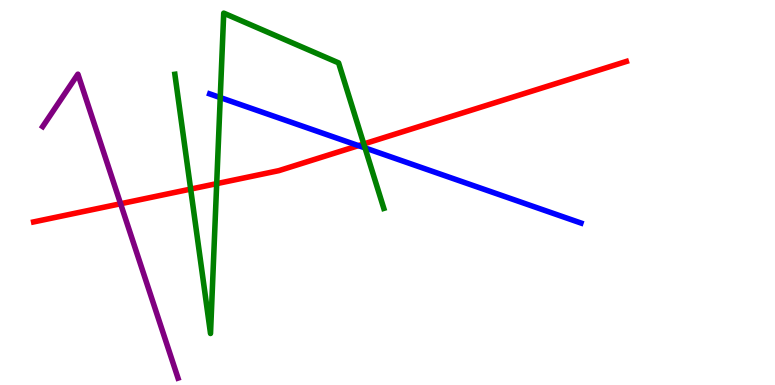[{'lines': ['blue', 'red'], 'intersections': [{'x': 4.63, 'y': 6.22}]}, {'lines': ['green', 'red'], 'intersections': [{'x': 2.46, 'y': 5.09}, {'x': 2.8, 'y': 5.23}, {'x': 4.69, 'y': 6.26}]}, {'lines': ['purple', 'red'], 'intersections': [{'x': 1.56, 'y': 4.71}]}, {'lines': ['blue', 'green'], 'intersections': [{'x': 2.84, 'y': 7.47}, {'x': 4.71, 'y': 6.16}]}, {'lines': ['blue', 'purple'], 'intersections': []}, {'lines': ['green', 'purple'], 'intersections': []}]